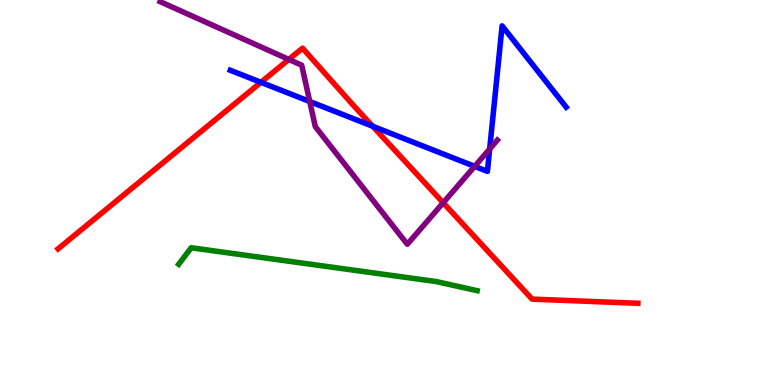[{'lines': ['blue', 'red'], 'intersections': [{'x': 3.37, 'y': 7.86}, {'x': 4.81, 'y': 6.72}]}, {'lines': ['green', 'red'], 'intersections': []}, {'lines': ['purple', 'red'], 'intersections': [{'x': 3.73, 'y': 8.46}, {'x': 5.72, 'y': 4.73}]}, {'lines': ['blue', 'green'], 'intersections': []}, {'lines': ['blue', 'purple'], 'intersections': [{'x': 4.0, 'y': 7.36}, {'x': 6.12, 'y': 5.68}, {'x': 6.32, 'y': 6.13}]}, {'lines': ['green', 'purple'], 'intersections': []}]